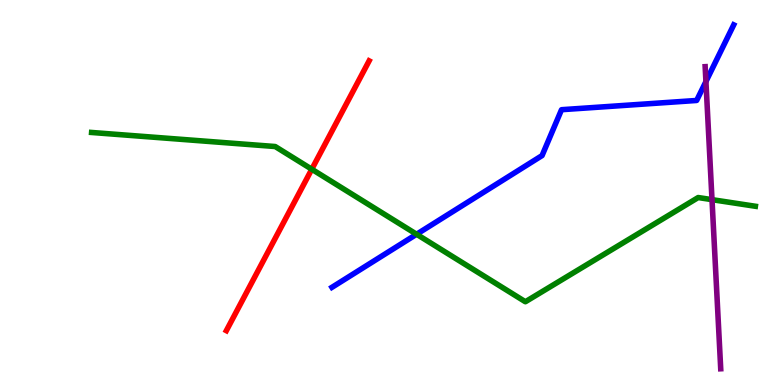[{'lines': ['blue', 'red'], 'intersections': []}, {'lines': ['green', 'red'], 'intersections': [{'x': 4.02, 'y': 5.6}]}, {'lines': ['purple', 'red'], 'intersections': []}, {'lines': ['blue', 'green'], 'intersections': [{'x': 5.38, 'y': 3.92}]}, {'lines': ['blue', 'purple'], 'intersections': [{'x': 9.11, 'y': 7.88}]}, {'lines': ['green', 'purple'], 'intersections': [{'x': 9.19, 'y': 4.81}]}]